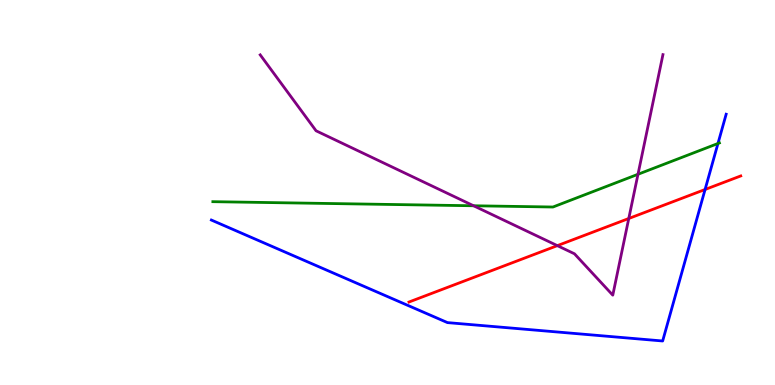[{'lines': ['blue', 'red'], 'intersections': [{'x': 9.1, 'y': 5.08}]}, {'lines': ['green', 'red'], 'intersections': []}, {'lines': ['purple', 'red'], 'intersections': [{'x': 7.19, 'y': 3.62}, {'x': 8.11, 'y': 4.32}]}, {'lines': ['blue', 'green'], 'intersections': [{'x': 9.26, 'y': 6.27}]}, {'lines': ['blue', 'purple'], 'intersections': []}, {'lines': ['green', 'purple'], 'intersections': [{'x': 6.11, 'y': 4.66}, {'x': 8.23, 'y': 5.47}]}]